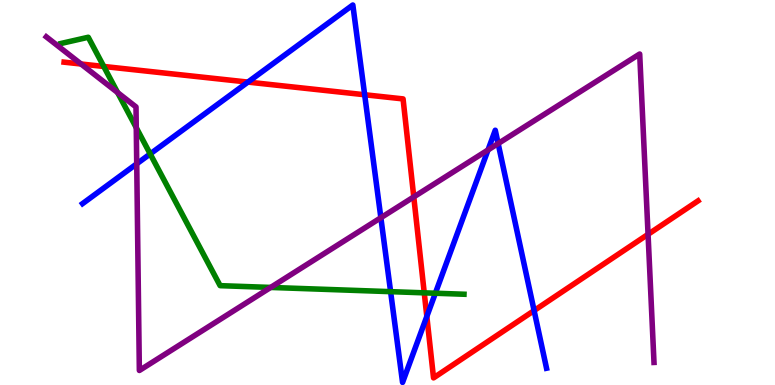[{'lines': ['blue', 'red'], 'intersections': [{'x': 3.2, 'y': 7.87}, {'x': 4.71, 'y': 7.54}, {'x': 5.51, 'y': 1.78}, {'x': 6.89, 'y': 1.93}]}, {'lines': ['green', 'red'], 'intersections': [{'x': 1.34, 'y': 8.27}, {'x': 5.47, 'y': 2.39}]}, {'lines': ['purple', 'red'], 'intersections': [{'x': 1.05, 'y': 8.34}, {'x': 5.34, 'y': 4.89}, {'x': 8.36, 'y': 3.91}]}, {'lines': ['blue', 'green'], 'intersections': [{'x': 1.94, 'y': 6.0}, {'x': 5.04, 'y': 2.42}, {'x': 5.62, 'y': 2.38}]}, {'lines': ['blue', 'purple'], 'intersections': [{'x': 1.76, 'y': 5.75}, {'x': 4.91, 'y': 4.34}, {'x': 6.3, 'y': 6.11}, {'x': 6.43, 'y': 6.27}]}, {'lines': ['green', 'purple'], 'intersections': [{'x': 1.52, 'y': 7.6}, {'x': 1.76, 'y': 6.68}, {'x': 3.49, 'y': 2.53}]}]